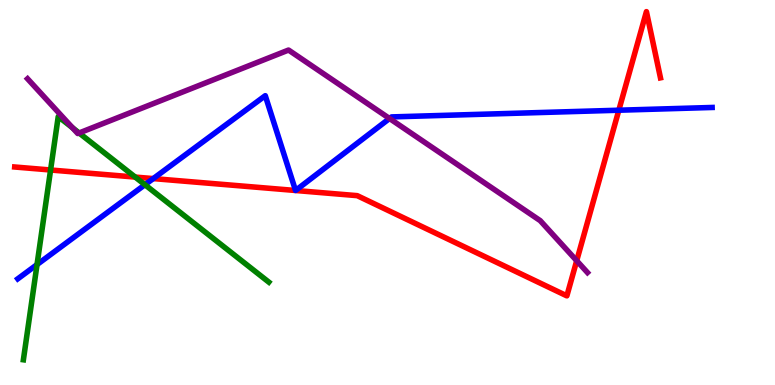[{'lines': ['blue', 'red'], 'intersections': [{'x': 1.98, 'y': 5.36}, {'x': 3.81, 'y': 5.05}, {'x': 3.81, 'y': 5.05}, {'x': 7.98, 'y': 7.14}]}, {'lines': ['green', 'red'], 'intersections': [{'x': 0.653, 'y': 5.58}, {'x': 1.74, 'y': 5.4}]}, {'lines': ['purple', 'red'], 'intersections': [{'x': 7.44, 'y': 3.23}]}, {'lines': ['blue', 'green'], 'intersections': [{'x': 0.478, 'y': 3.13}, {'x': 1.87, 'y': 5.2}]}, {'lines': ['blue', 'purple'], 'intersections': [{'x': 5.03, 'y': 6.92}]}, {'lines': ['green', 'purple'], 'intersections': [{'x': 0.935, 'y': 6.68}, {'x': 1.02, 'y': 6.55}]}]